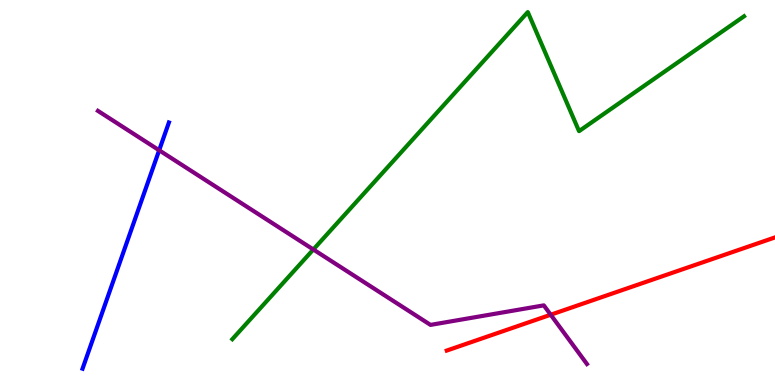[{'lines': ['blue', 'red'], 'intersections': []}, {'lines': ['green', 'red'], 'intersections': []}, {'lines': ['purple', 'red'], 'intersections': [{'x': 7.11, 'y': 1.83}]}, {'lines': ['blue', 'green'], 'intersections': []}, {'lines': ['blue', 'purple'], 'intersections': [{'x': 2.05, 'y': 6.1}]}, {'lines': ['green', 'purple'], 'intersections': [{'x': 4.04, 'y': 3.52}]}]